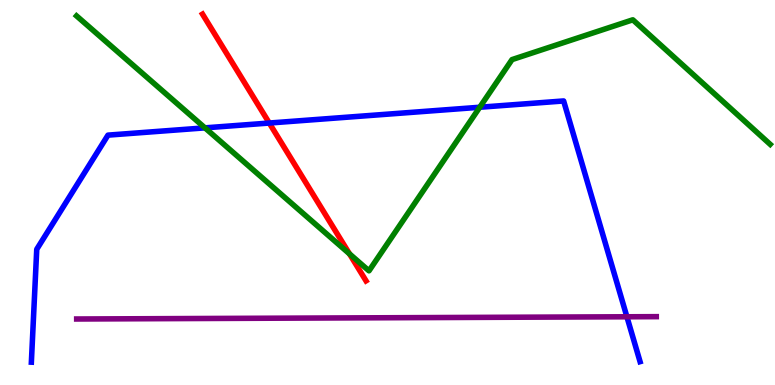[{'lines': ['blue', 'red'], 'intersections': [{'x': 3.47, 'y': 6.8}]}, {'lines': ['green', 'red'], 'intersections': [{'x': 4.51, 'y': 3.41}]}, {'lines': ['purple', 'red'], 'intersections': []}, {'lines': ['blue', 'green'], 'intersections': [{'x': 2.64, 'y': 6.68}, {'x': 6.19, 'y': 7.21}]}, {'lines': ['blue', 'purple'], 'intersections': [{'x': 8.09, 'y': 1.77}]}, {'lines': ['green', 'purple'], 'intersections': []}]